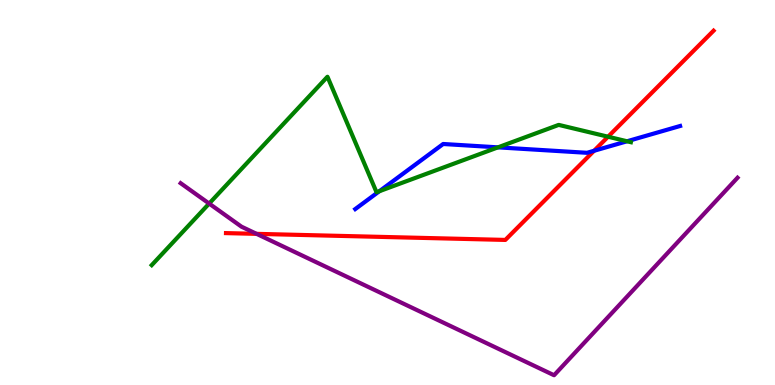[{'lines': ['blue', 'red'], 'intersections': [{'x': 7.67, 'y': 6.08}]}, {'lines': ['green', 'red'], 'intersections': [{'x': 7.85, 'y': 6.45}]}, {'lines': ['purple', 'red'], 'intersections': [{'x': 3.31, 'y': 3.93}]}, {'lines': ['blue', 'green'], 'intersections': [{'x': 4.9, 'y': 5.03}, {'x': 6.43, 'y': 6.17}, {'x': 8.09, 'y': 6.33}]}, {'lines': ['blue', 'purple'], 'intersections': []}, {'lines': ['green', 'purple'], 'intersections': [{'x': 2.7, 'y': 4.71}]}]